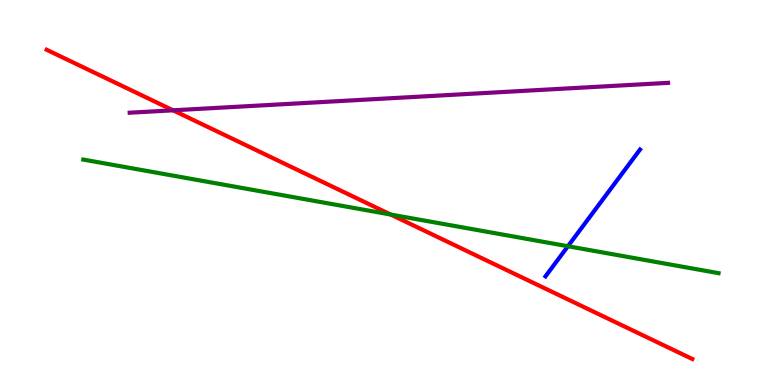[{'lines': ['blue', 'red'], 'intersections': []}, {'lines': ['green', 'red'], 'intersections': [{'x': 5.04, 'y': 4.43}]}, {'lines': ['purple', 'red'], 'intersections': [{'x': 2.23, 'y': 7.13}]}, {'lines': ['blue', 'green'], 'intersections': [{'x': 7.33, 'y': 3.6}]}, {'lines': ['blue', 'purple'], 'intersections': []}, {'lines': ['green', 'purple'], 'intersections': []}]